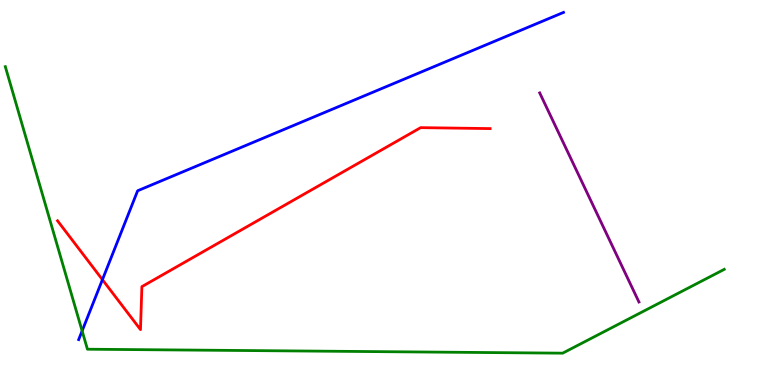[{'lines': ['blue', 'red'], 'intersections': [{'x': 1.32, 'y': 2.74}]}, {'lines': ['green', 'red'], 'intersections': []}, {'lines': ['purple', 'red'], 'intersections': []}, {'lines': ['blue', 'green'], 'intersections': [{'x': 1.06, 'y': 1.4}]}, {'lines': ['blue', 'purple'], 'intersections': []}, {'lines': ['green', 'purple'], 'intersections': []}]